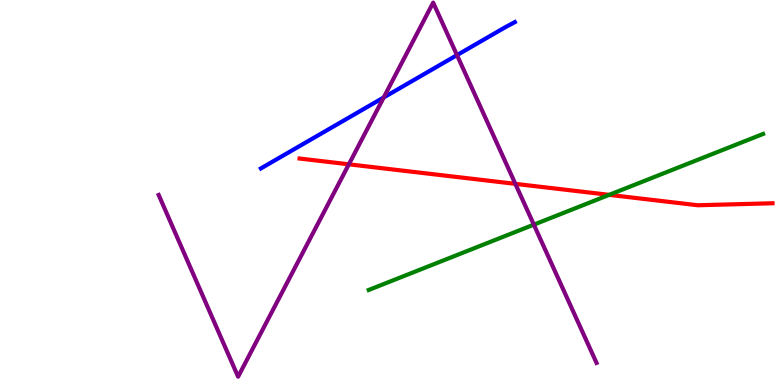[{'lines': ['blue', 'red'], 'intersections': []}, {'lines': ['green', 'red'], 'intersections': [{'x': 7.86, 'y': 4.94}]}, {'lines': ['purple', 'red'], 'intersections': [{'x': 4.5, 'y': 5.73}, {'x': 6.65, 'y': 5.22}]}, {'lines': ['blue', 'green'], 'intersections': []}, {'lines': ['blue', 'purple'], 'intersections': [{'x': 4.95, 'y': 7.47}, {'x': 5.9, 'y': 8.57}]}, {'lines': ['green', 'purple'], 'intersections': [{'x': 6.89, 'y': 4.17}]}]